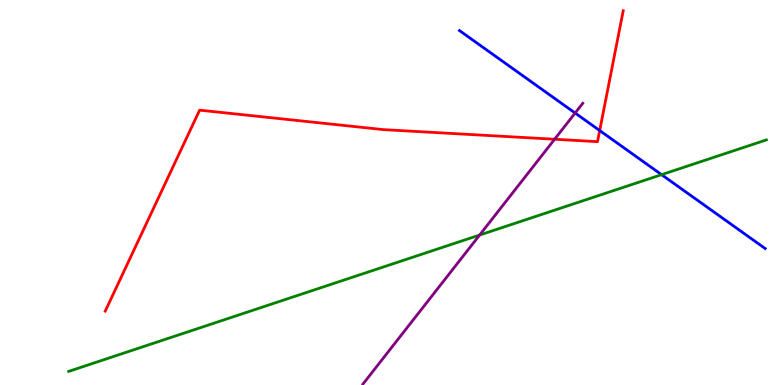[{'lines': ['blue', 'red'], 'intersections': [{'x': 7.74, 'y': 6.61}]}, {'lines': ['green', 'red'], 'intersections': []}, {'lines': ['purple', 'red'], 'intersections': [{'x': 7.16, 'y': 6.38}]}, {'lines': ['blue', 'green'], 'intersections': [{'x': 8.54, 'y': 5.46}]}, {'lines': ['blue', 'purple'], 'intersections': [{'x': 7.42, 'y': 7.06}]}, {'lines': ['green', 'purple'], 'intersections': [{'x': 6.19, 'y': 3.9}]}]